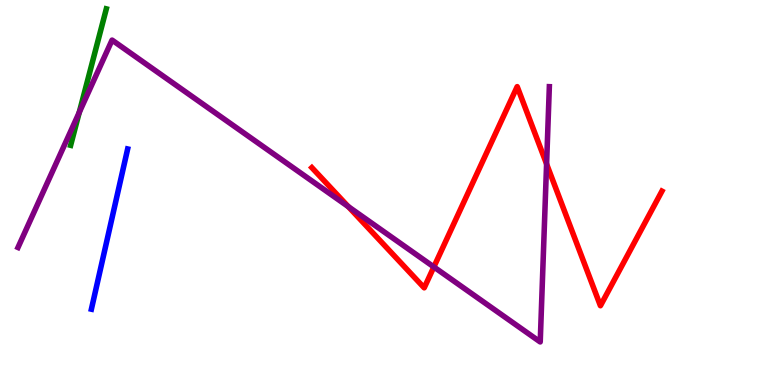[{'lines': ['blue', 'red'], 'intersections': []}, {'lines': ['green', 'red'], 'intersections': []}, {'lines': ['purple', 'red'], 'intersections': [{'x': 4.49, 'y': 4.63}, {'x': 5.6, 'y': 3.07}, {'x': 7.05, 'y': 5.74}]}, {'lines': ['blue', 'green'], 'intersections': []}, {'lines': ['blue', 'purple'], 'intersections': []}, {'lines': ['green', 'purple'], 'intersections': [{'x': 1.02, 'y': 7.08}]}]